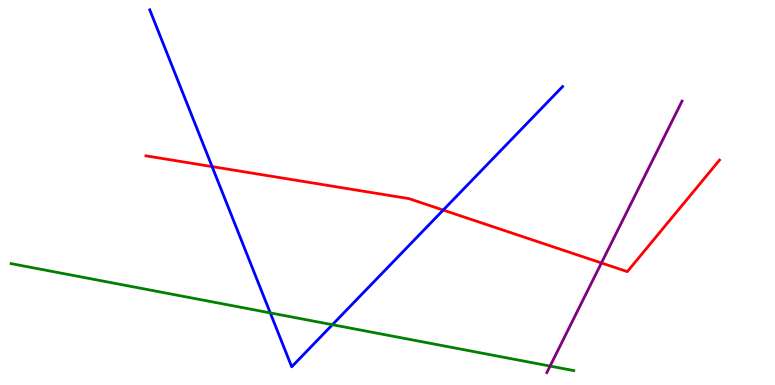[{'lines': ['blue', 'red'], 'intersections': [{'x': 2.74, 'y': 5.67}, {'x': 5.72, 'y': 4.54}]}, {'lines': ['green', 'red'], 'intersections': []}, {'lines': ['purple', 'red'], 'intersections': [{'x': 7.76, 'y': 3.17}]}, {'lines': ['blue', 'green'], 'intersections': [{'x': 3.49, 'y': 1.87}, {'x': 4.29, 'y': 1.57}]}, {'lines': ['blue', 'purple'], 'intersections': []}, {'lines': ['green', 'purple'], 'intersections': [{'x': 7.1, 'y': 0.491}]}]